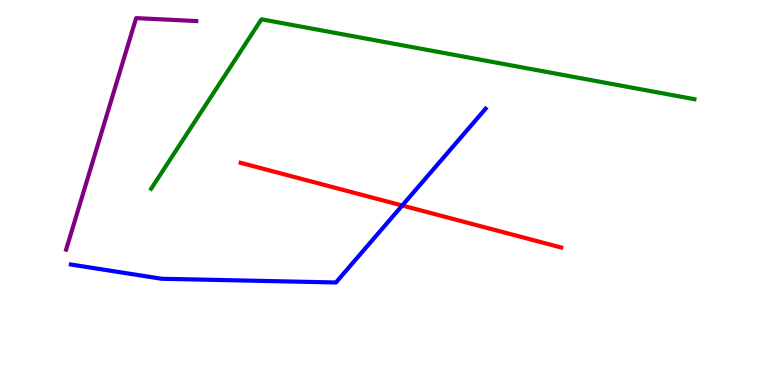[{'lines': ['blue', 'red'], 'intersections': [{'x': 5.19, 'y': 4.66}]}, {'lines': ['green', 'red'], 'intersections': []}, {'lines': ['purple', 'red'], 'intersections': []}, {'lines': ['blue', 'green'], 'intersections': []}, {'lines': ['blue', 'purple'], 'intersections': []}, {'lines': ['green', 'purple'], 'intersections': []}]